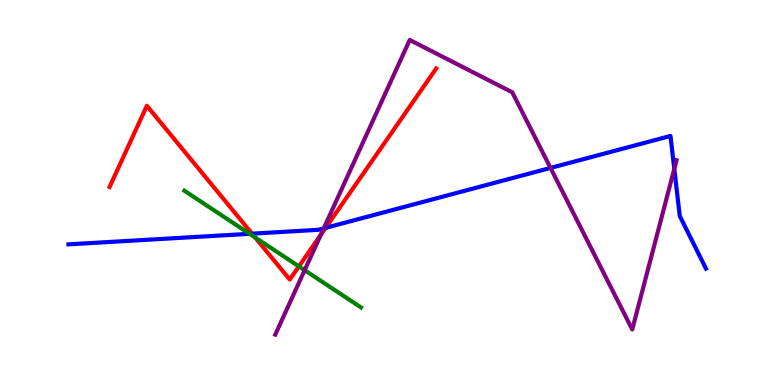[{'lines': ['blue', 'red'], 'intersections': [{'x': 3.25, 'y': 3.93}, {'x': 4.2, 'y': 4.08}]}, {'lines': ['green', 'red'], 'intersections': [{'x': 3.29, 'y': 3.83}, {'x': 3.86, 'y': 3.08}]}, {'lines': ['purple', 'red'], 'intersections': [{'x': 4.14, 'y': 3.9}]}, {'lines': ['blue', 'green'], 'intersections': [{'x': 3.22, 'y': 3.93}]}, {'lines': ['blue', 'purple'], 'intersections': [{'x': 4.18, 'y': 4.07}, {'x': 7.1, 'y': 5.64}, {'x': 8.7, 'y': 5.61}]}, {'lines': ['green', 'purple'], 'intersections': [{'x': 3.93, 'y': 2.98}]}]